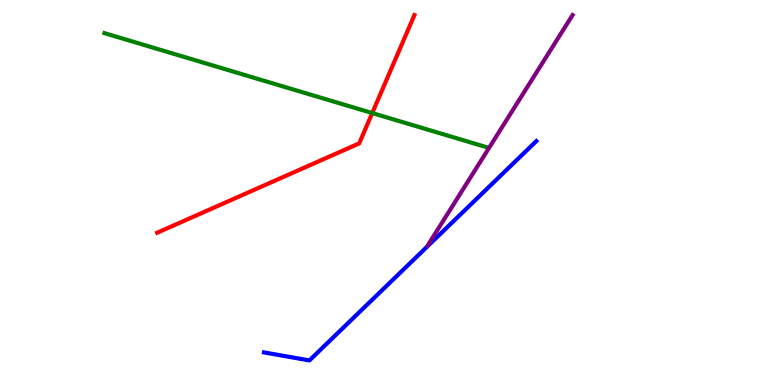[{'lines': ['blue', 'red'], 'intersections': []}, {'lines': ['green', 'red'], 'intersections': [{'x': 4.8, 'y': 7.06}]}, {'lines': ['purple', 'red'], 'intersections': []}, {'lines': ['blue', 'green'], 'intersections': []}, {'lines': ['blue', 'purple'], 'intersections': []}, {'lines': ['green', 'purple'], 'intersections': []}]